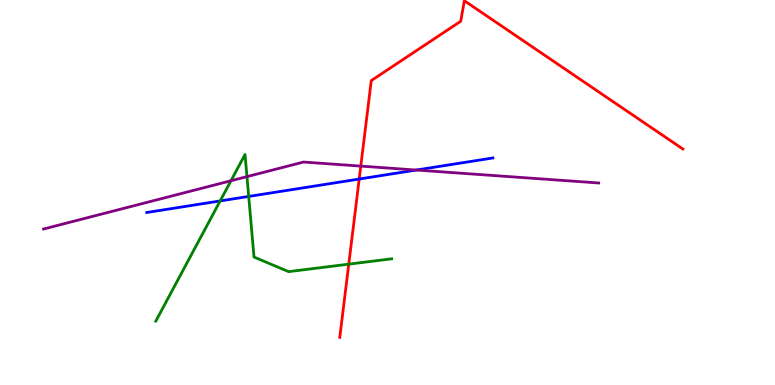[{'lines': ['blue', 'red'], 'intersections': [{'x': 4.63, 'y': 5.35}]}, {'lines': ['green', 'red'], 'intersections': [{'x': 4.5, 'y': 3.14}]}, {'lines': ['purple', 'red'], 'intersections': [{'x': 4.66, 'y': 5.69}]}, {'lines': ['blue', 'green'], 'intersections': [{'x': 2.84, 'y': 4.78}, {'x': 3.21, 'y': 4.9}]}, {'lines': ['blue', 'purple'], 'intersections': [{'x': 5.37, 'y': 5.58}]}, {'lines': ['green', 'purple'], 'intersections': [{'x': 2.98, 'y': 5.31}, {'x': 3.19, 'y': 5.41}]}]